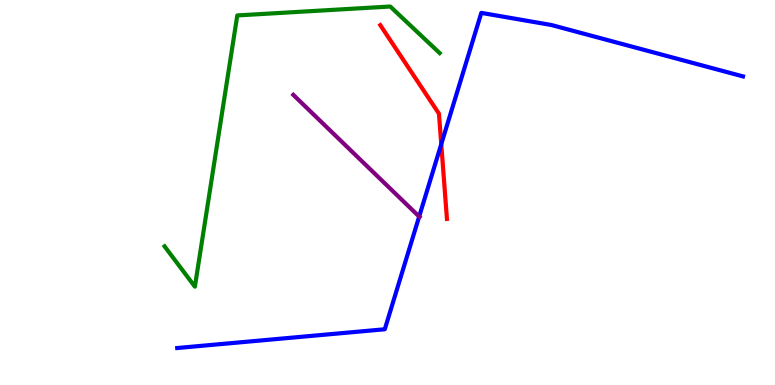[{'lines': ['blue', 'red'], 'intersections': [{'x': 5.69, 'y': 6.26}]}, {'lines': ['green', 'red'], 'intersections': []}, {'lines': ['purple', 'red'], 'intersections': []}, {'lines': ['blue', 'green'], 'intersections': []}, {'lines': ['blue', 'purple'], 'intersections': [{'x': 5.41, 'y': 4.37}]}, {'lines': ['green', 'purple'], 'intersections': []}]